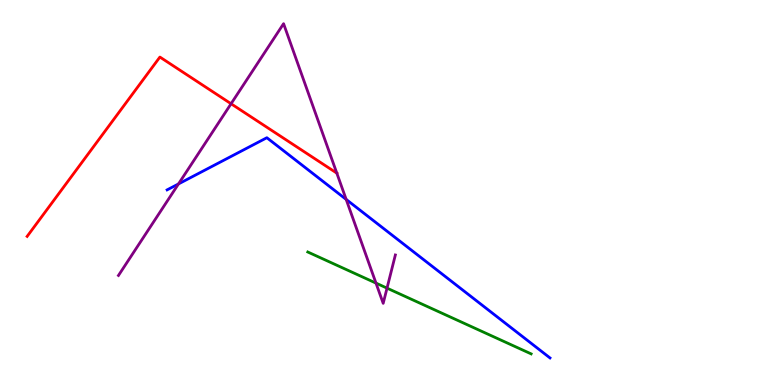[{'lines': ['blue', 'red'], 'intersections': []}, {'lines': ['green', 'red'], 'intersections': []}, {'lines': ['purple', 'red'], 'intersections': [{'x': 2.98, 'y': 7.31}, {'x': 4.35, 'y': 5.5}]}, {'lines': ['blue', 'green'], 'intersections': []}, {'lines': ['blue', 'purple'], 'intersections': [{'x': 2.3, 'y': 5.22}, {'x': 4.47, 'y': 4.82}]}, {'lines': ['green', 'purple'], 'intersections': [{'x': 4.85, 'y': 2.65}, {'x': 4.99, 'y': 2.52}]}]